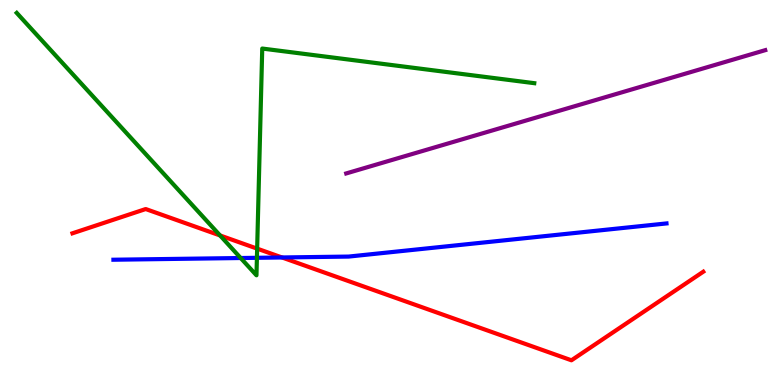[{'lines': ['blue', 'red'], 'intersections': [{'x': 3.64, 'y': 3.31}]}, {'lines': ['green', 'red'], 'intersections': [{'x': 2.84, 'y': 3.88}, {'x': 3.32, 'y': 3.54}]}, {'lines': ['purple', 'red'], 'intersections': []}, {'lines': ['blue', 'green'], 'intersections': [{'x': 3.11, 'y': 3.3}, {'x': 3.32, 'y': 3.3}]}, {'lines': ['blue', 'purple'], 'intersections': []}, {'lines': ['green', 'purple'], 'intersections': []}]